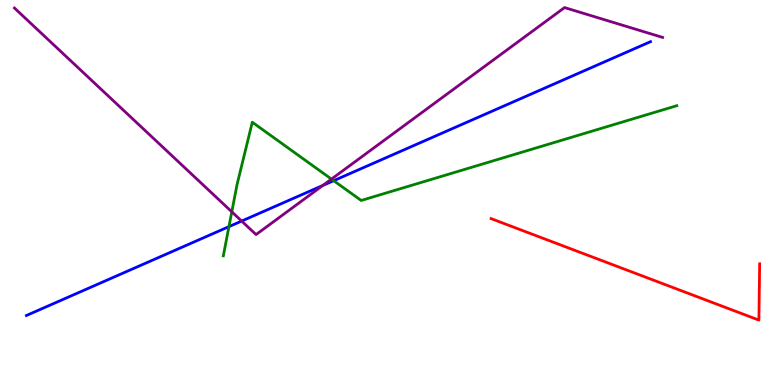[{'lines': ['blue', 'red'], 'intersections': []}, {'lines': ['green', 'red'], 'intersections': []}, {'lines': ['purple', 'red'], 'intersections': []}, {'lines': ['blue', 'green'], 'intersections': [{'x': 2.95, 'y': 4.11}, {'x': 4.31, 'y': 5.31}]}, {'lines': ['blue', 'purple'], 'intersections': [{'x': 3.12, 'y': 4.26}, {'x': 4.17, 'y': 5.18}]}, {'lines': ['green', 'purple'], 'intersections': [{'x': 2.99, 'y': 4.5}, {'x': 4.28, 'y': 5.35}]}]